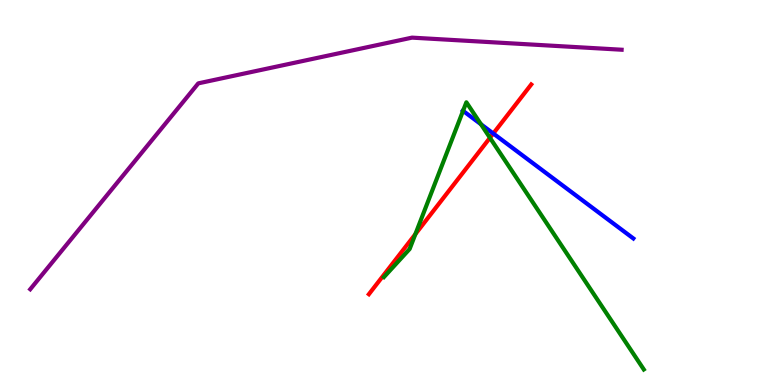[{'lines': ['blue', 'red'], 'intersections': [{'x': 6.37, 'y': 6.53}]}, {'lines': ['green', 'red'], 'intersections': [{'x': 5.36, 'y': 3.92}, {'x': 6.32, 'y': 6.42}]}, {'lines': ['purple', 'red'], 'intersections': []}, {'lines': ['blue', 'green'], 'intersections': [{'x': 5.97, 'y': 7.12}, {'x': 6.21, 'y': 6.77}]}, {'lines': ['blue', 'purple'], 'intersections': []}, {'lines': ['green', 'purple'], 'intersections': []}]